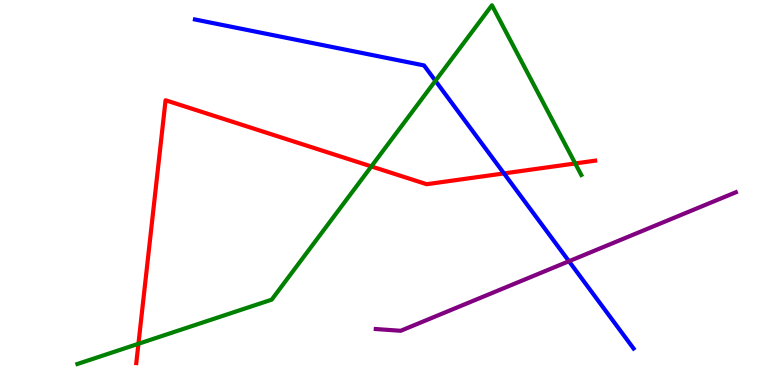[{'lines': ['blue', 'red'], 'intersections': [{'x': 6.5, 'y': 5.5}]}, {'lines': ['green', 'red'], 'intersections': [{'x': 1.79, 'y': 1.07}, {'x': 4.79, 'y': 5.68}, {'x': 7.42, 'y': 5.75}]}, {'lines': ['purple', 'red'], 'intersections': []}, {'lines': ['blue', 'green'], 'intersections': [{'x': 5.62, 'y': 7.9}]}, {'lines': ['blue', 'purple'], 'intersections': [{'x': 7.34, 'y': 3.21}]}, {'lines': ['green', 'purple'], 'intersections': []}]